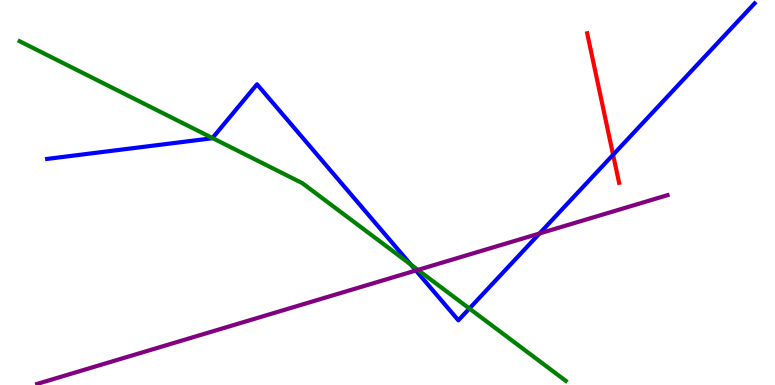[{'lines': ['blue', 'red'], 'intersections': [{'x': 7.91, 'y': 5.98}]}, {'lines': ['green', 'red'], 'intersections': []}, {'lines': ['purple', 'red'], 'intersections': []}, {'lines': ['blue', 'green'], 'intersections': [{'x': 2.74, 'y': 6.41}, {'x': 5.3, 'y': 3.13}, {'x': 6.06, 'y': 1.99}]}, {'lines': ['blue', 'purple'], 'intersections': [{'x': 5.37, 'y': 2.97}, {'x': 6.96, 'y': 3.94}]}, {'lines': ['green', 'purple'], 'intersections': [{'x': 5.39, 'y': 2.99}]}]